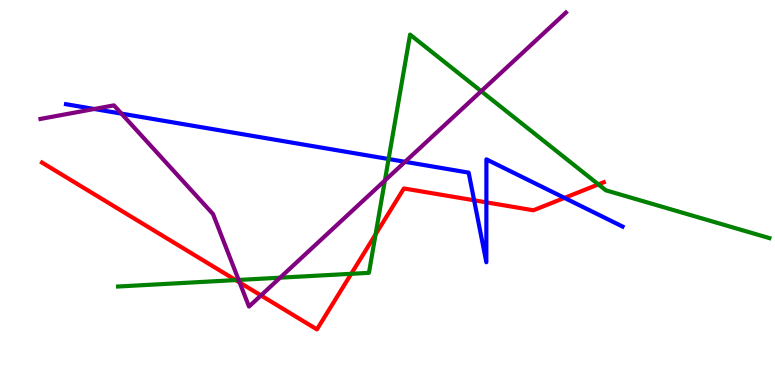[{'lines': ['blue', 'red'], 'intersections': [{'x': 6.12, 'y': 4.8}, {'x': 6.28, 'y': 4.74}, {'x': 7.28, 'y': 4.86}]}, {'lines': ['green', 'red'], 'intersections': [{'x': 3.04, 'y': 2.72}, {'x': 4.53, 'y': 2.89}, {'x': 4.85, 'y': 3.91}, {'x': 7.72, 'y': 5.21}]}, {'lines': ['purple', 'red'], 'intersections': [{'x': 3.09, 'y': 2.66}, {'x': 3.37, 'y': 2.33}]}, {'lines': ['blue', 'green'], 'intersections': [{'x': 5.01, 'y': 5.87}]}, {'lines': ['blue', 'purple'], 'intersections': [{'x': 1.22, 'y': 7.17}, {'x': 1.57, 'y': 7.05}, {'x': 5.23, 'y': 5.8}]}, {'lines': ['green', 'purple'], 'intersections': [{'x': 3.08, 'y': 2.73}, {'x': 3.61, 'y': 2.79}, {'x': 4.97, 'y': 5.31}, {'x': 6.21, 'y': 7.63}]}]